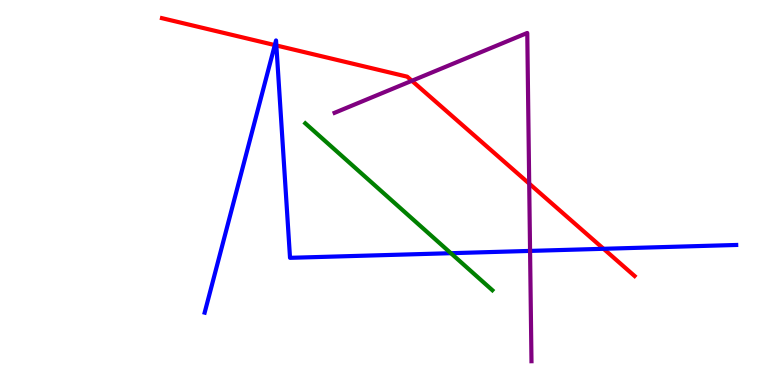[{'lines': ['blue', 'red'], 'intersections': [{'x': 3.55, 'y': 8.83}, {'x': 3.57, 'y': 8.82}, {'x': 7.79, 'y': 3.54}]}, {'lines': ['green', 'red'], 'intersections': []}, {'lines': ['purple', 'red'], 'intersections': [{'x': 5.31, 'y': 7.9}, {'x': 6.83, 'y': 5.23}]}, {'lines': ['blue', 'green'], 'intersections': [{'x': 5.82, 'y': 3.42}]}, {'lines': ['blue', 'purple'], 'intersections': [{'x': 6.84, 'y': 3.48}]}, {'lines': ['green', 'purple'], 'intersections': []}]